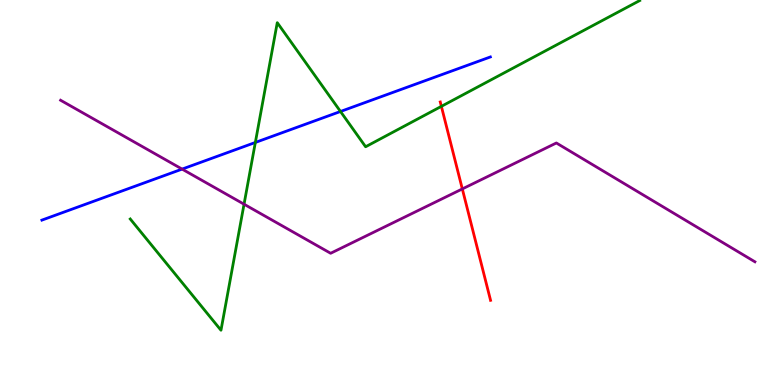[{'lines': ['blue', 'red'], 'intersections': []}, {'lines': ['green', 'red'], 'intersections': [{'x': 5.7, 'y': 7.24}]}, {'lines': ['purple', 'red'], 'intersections': [{'x': 5.97, 'y': 5.09}]}, {'lines': ['blue', 'green'], 'intersections': [{'x': 3.29, 'y': 6.3}, {'x': 4.39, 'y': 7.1}]}, {'lines': ['blue', 'purple'], 'intersections': [{'x': 2.35, 'y': 5.61}]}, {'lines': ['green', 'purple'], 'intersections': [{'x': 3.15, 'y': 4.7}]}]